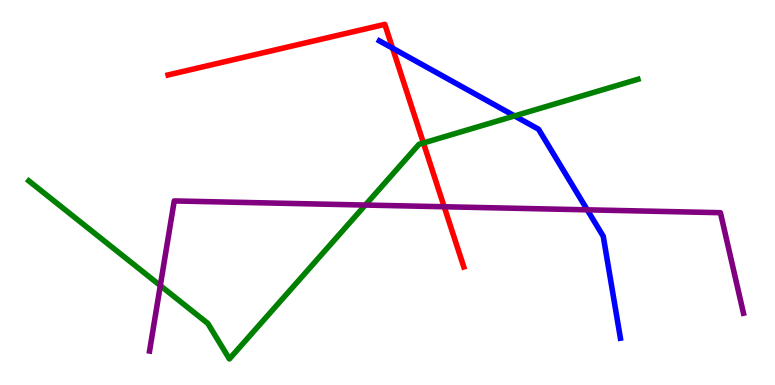[{'lines': ['blue', 'red'], 'intersections': [{'x': 5.07, 'y': 8.75}]}, {'lines': ['green', 'red'], 'intersections': [{'x': 5.46, 'y': 6.29}]}, {'lines': ['purple', 'red'], 'intersections': [{'x': 5.73, 'y': 4.63}]}, {'lines': ['blue', 'green'], 'intersections': [{'x': 6.64, 'y': 6.99}]}, {'lines': ['blue', 'purple'], 'intersections': [{'x': 7.58, 'y': 4.55}]}, {'lines': ['green', 'purple'], 'intersections': [{'x': 2.07, 'y': 2.58}, {'x': 4.71, 'y': 4.67}]}]